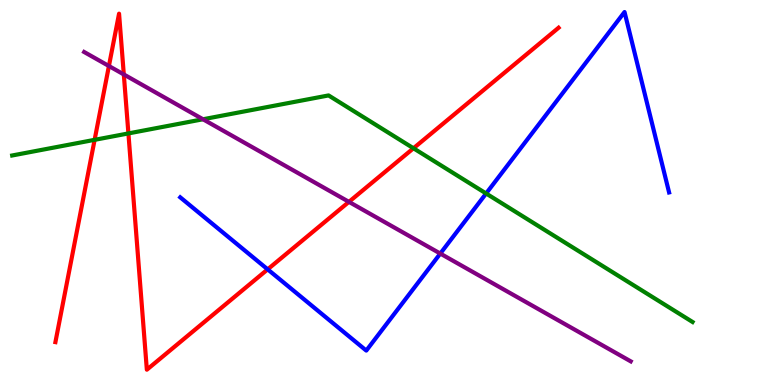[{'lines': ['blue', 'red'], 'intersections': [{'x': 3.45, 'y': 3.0}]}, {'lines': ['green', 'red'], 'intersections': [{'x': 1.22, 'y': 6.37}, {'x': 1.66, 'y': 6.53}, {'x': 5.34, 'y': 6.15}]}, {'lines': ['purple', 'red'], 'intersections': [{'x': 1.41, 'y': 8.29}, {'x': 1.6, 'y': 8.07}, {'x': 4.5, 'y': 4.76}]}, {'lines': ['blue', 'green'], 'intersections': [{'x': 6.27, 'y': 4.97}]}, {'lines': ['blue', 'purple'], 'intersections': [{'x': 5.68, 'y': 3.41}]}, {'lines': ['green', 'purple'], 'intersections': [{'x': 2.62, 'y': 6.9}]}]